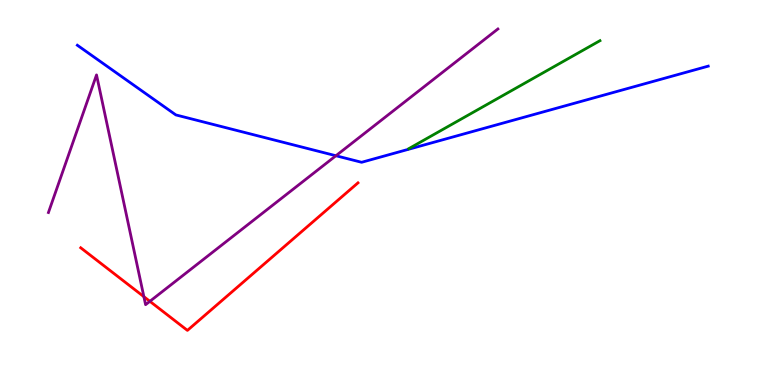[{'lines': ['blue', 'red'], 'intersections': []}, {'lines': ['green', 'red'], 'intersections': []}, {'lines': ['purple', 'red'], 'intersections': [{'x': 1.86, 'y': 2.29}, {'x': 1.93, 'y': 2.17}]}, {'lines': ['blue', 'green'], 'intersections': []}, {'lines': ['blue', 'purple'], 'intersections': [{'x': 4.33, 'y': 5.95}]}, {'lines': ['green', 'purple'], 'intersections': []}]